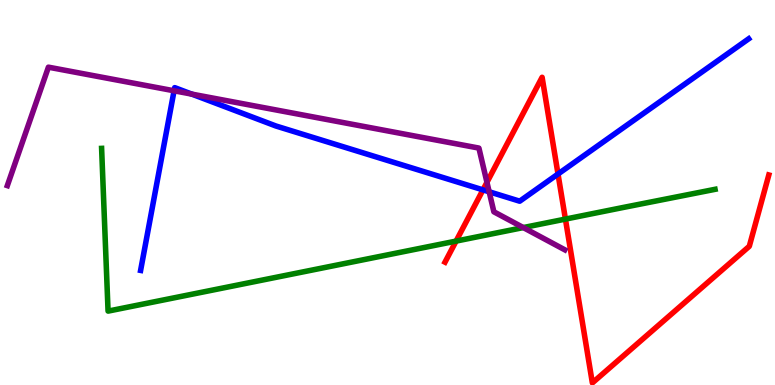[{'lines': ['blue', 'red'], 'intersections': [{'x': 6.23, 'y': 5.07}, {'x': 7.2, 'y': 5.48}]}, {'lines': ['green', 'red'], 'intersections': [{'x': 5.88, 'y': 3.74}, {'x': 7.3, 'y': 4.31}]}, {'lines': ['purple', 'red'], 'intersections': [{'x': 6.28, 'y': 5.26}]}, {'lines': ['blue', 'green'], 'intersections': []}, {'lines': ['blue', 'purple'], 'intersections': [{'x': 2.25, 'y': 7.64}, {'x': 2.48, 'y': 7.56}, {'x': 6.31, 'y': 5.02}]}, {'lines': ['green', 'purple'], 'intersections': [{'x': 6.75, 'y': 4.09}]}]